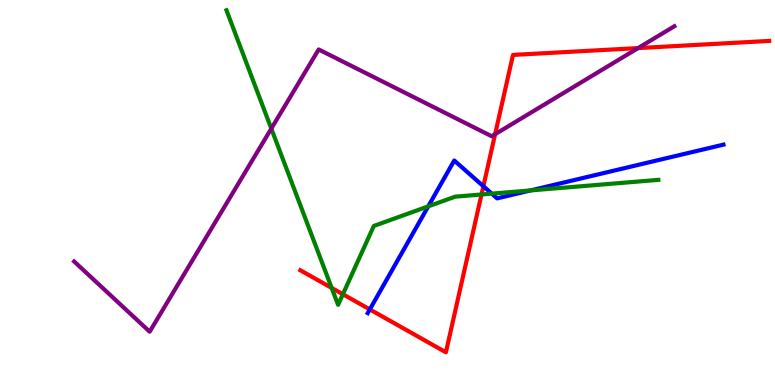[{'lines': ['blue', 'red'], 'intersections': [{'x': 4.77, 'y': 1.96}, {'x': 6.24, 'y': 5.16}]}, {'lines': ['green', 'red'], 'intersections': [{'x': 4.28, 'y': 2.52}, {'x': 4.42, 'y': 2.36}, {'x': 6.21, 'y': 4.95}]}, {'lines': ['purple', 'red'], 'intersections': [{'x': 6.39, 'y': 6.51}, {'x': 8.23, 'y': 8.75}]}, {'lines': ['blue', 'green'], 'intersections': [{'x': 5.53, 'y': 4.64}, {'x': 6.35, 'y': 4.97}, {'x': 6.85, 'y': 5.05}]}, {'lines': ['blue', 'purple'], 'intersections': []}, {'lines': ['green', 'purple'], 'intersections': [{'x': 3.5, 'y': 6.66}]}]